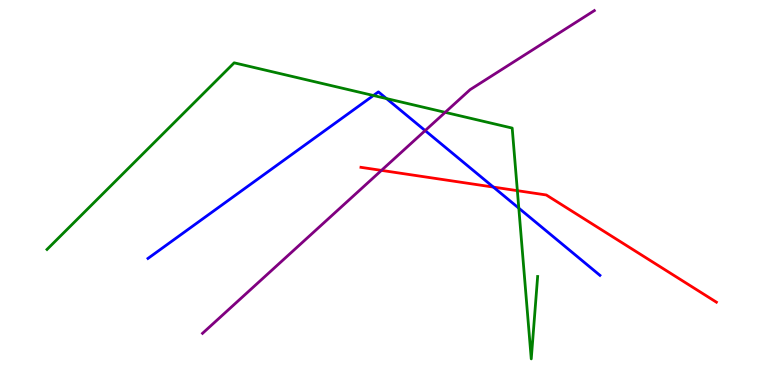[{'lines': ['blue', 'red'], 'intersections': [{'x': 6.37, 'y': 5.14}]}, {'lines': ['green', 'red'], 'intersections': [{'x': 6.68, 'y': 5.05}]}, {'lines': ['purple', 'red'], 'intersections': [{'x': 4.92, 'y': 5.57}]}, {'lines': ['blue', 'green'], 'intersections': [{'x': 4.82, 'y': 7.52}, {'x': 4.99, 'y': 7.44}, {'x': 6.69, 'y': 4.59}]}, {'lines': ['blue', 'purple'], 'intersections': [{'x': 5.49, 'y': 6.61}]}, {'lines': ['green', 'purple'], 'intersections': [{'x': 5.74, 'y': 7.08}]}]